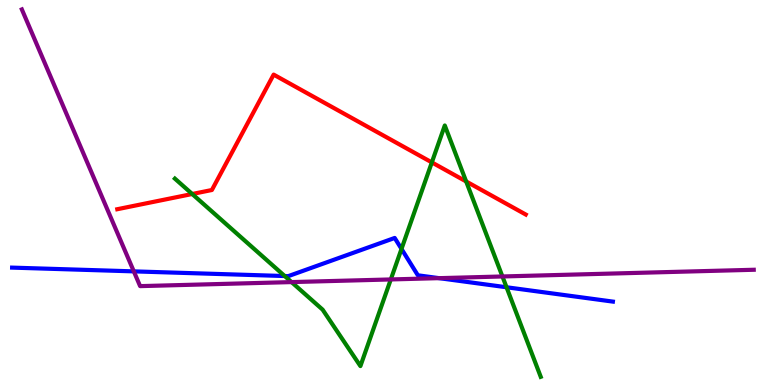[{'lines': ['blue', 'red'], 'intersections': []}, {'lines': ['green', 'red'], 'intersections': [{'x': 2.48, 'y': 4.96}, {'x': 5.57, 'y': 5.78}, {'x': 6.01, 'y': 5.29}]}, {'lines': ['purple', 'red'], 'intersections': []}, {'lines': ['blue', 'green'], 'intersections': [{'x': 3.67, 'y': 2.83}, {'x': 5.18, 'y': 3.53}, {'x': 6.54, 'y': 2.54}]}, {'lines': ['blue', 'purple'], 'intersections': [{'x': 1.73, 'y': 2.95}, {'x': 5.67, 'y': 2.78}]}, {'lines': ['green', 'purple'], 'intersections': [{'x': 3.76, 'y': 2.67}, {'x': 5.04, 'y': 2.74}, {'x': 6.48, 'y': 2.82}]}]